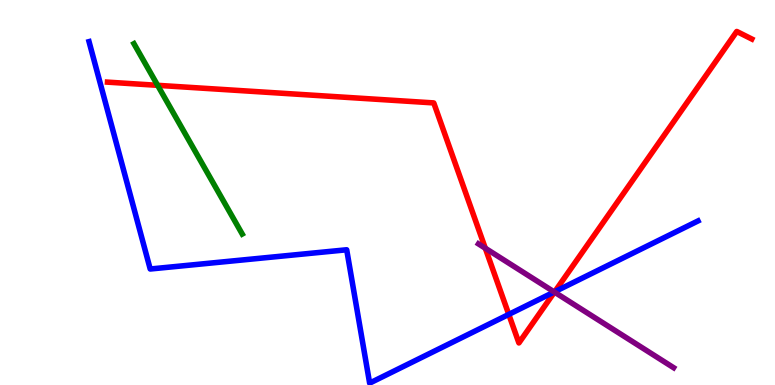[{'lines': ['blue', 'red'], 'intersections': [{'x': 6.56, 'y': 1.83}, {'x': 7.16, 'y': 2.42}]}, {'lines': ['green', 'red'], 'intersections': [{'x': 2.03, 'y': 7.78}]}, {'lines': ['purple', 'red'], 'intersections': [{'x': 6.26, 'y': 3.55}, {'x': 7.15, 'y': 2.41}]}, {'lines': ['blue', 'green'], 'intersections': []}, {'lines': ['blue', 'purple'], 'intersections': [{'x': 7.15, 'y': 2.42}]}, {'lines': ['green', 'purple'], 'intersections': []}]